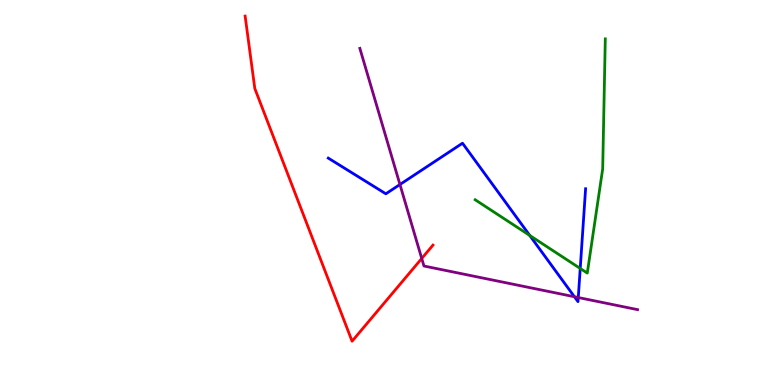[{'lines': ['blue', 'red'], 'intersections': []}, {'lines': ['green', 'red'], 'intersections': []}, {'lines': ['purple', 'red'], 'intersections': [{'x': 5.44, 'y': 3.29}]}, {'lines': ['blue', 'green'], 'intersections': [{'x': 6.84, 'y': 3.88}, {'x': 7.49, 'y': 3.03}]}, {'lines': ['blue', 'purple'], 'intersections': [{'x': 5.16, 'y': 5.21}, {'x': 7.41, 'y': 2.29}, {'x': 7.46, 'y': 2.27}]}, {'lines': ['green', 'purple'], 'intersections': []}]